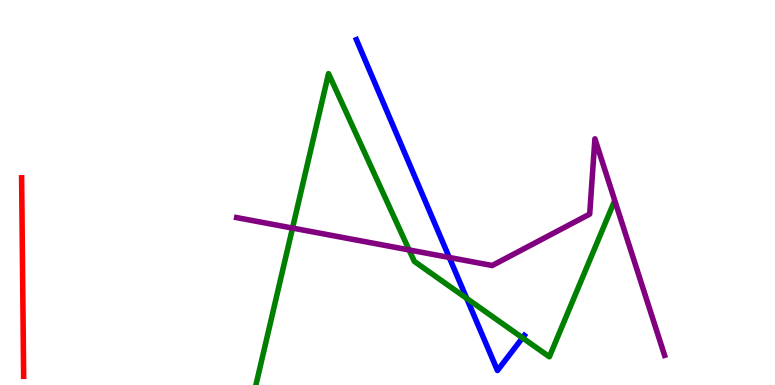[{'lines': ['blue', 'red'], 'intersections': []}, {'lines': ['green', 'red'], 'intersections': []}, {'lines': ['purple', 'red'], 'intersections': []}, {'lines': ['blue', 'green'], 'intersections': [{'x': 6.02, 'y': 2.25}, {'x': 6.74, 'y': 1.23}]}, {'lines': ['blue', 'purple'], 'intersections': [{'x': 5.8, 'y': 3.31}]}, {'lines': ['green', 'purple'], 'intersections': [{'x': 3.77, 'y': 4.08}, {'x': 5.28, 'y': 3.51}]}]